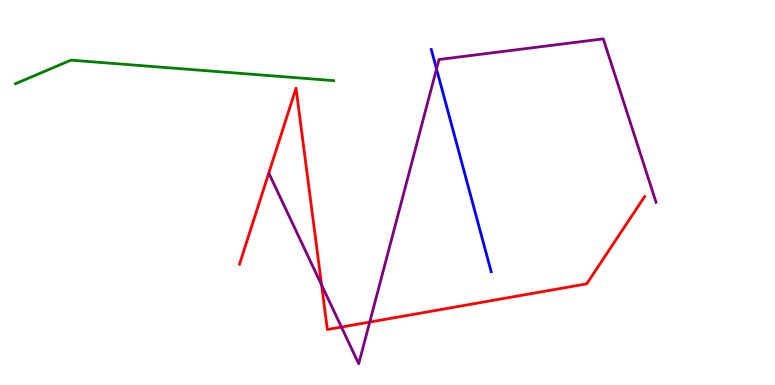[{'lines': ['blue', 'red'], 'intersections': []}, {'lines': ['green', 'red'], 'intersections': []}, {'lines': ['purple', 'red'], 'intersections': [{'x': 4.15, 'y': 2.6}, {'x': 4.41, 'y': 1.51}, {'x': 4.77, 'y': 1.63}]}, {'lines': ['blue', 'green'], 'intersections': []}, {'lines': ['blue', 'purple'], 'intersections': [{'x': 5.63, 'y': 8.21}]}, {'lines': ['green', 'purple'], 'intersections': []}]